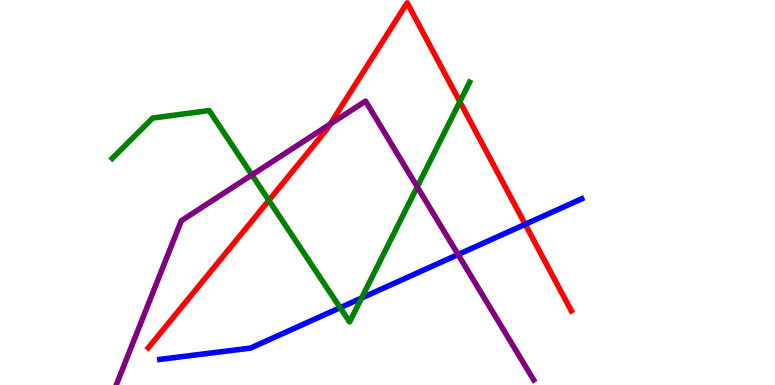[{'lines': ['blue', 'red'], 'intersections': [{'x': 6.78, 'y': 4.17}]}, {'lines': ['green', 'red'], 'intersections': [{'x': 3.47, 'y': 4.8}, {'x': 5.93, 'y': 7.36}]}, {'lines': ['purple', 'red'], 'intersections': [{'x': 4.26, 'y': 6.78}]}, {'lines': ['blue', 'green'], 'intersections': [{'x': 4.39, 'y': 2.01}, {'x': 4.67, 'y': 2.26}]}, {'lines': ['blue', 'purple'], 'intersections': [{'x': 5.91, 'y': 3.39}]}, {'lines': ['green', 'purple'], 'intersections': [{'x': 3.25, 'y': 5.46}, {'x': 5.38, 'y': 5.15}]}]